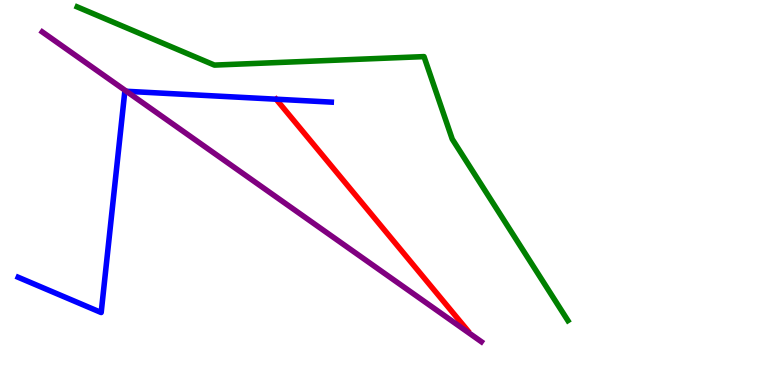[{'lines': ['blue', 'red'], 'intersections': []}, {'lines': ['green', 'red'], 'intersections': []}, {'lines': ['purple', 'red'], 'intersections': []}, {'lines': ['blue', 'green'], 'intersections': []}, {'lines': ['blue', 'purple'], 'intersections': [{'x': 1.63, 'y': 7.63}]}, {'lines': ['green', 'purple'], 'intersections': []}]